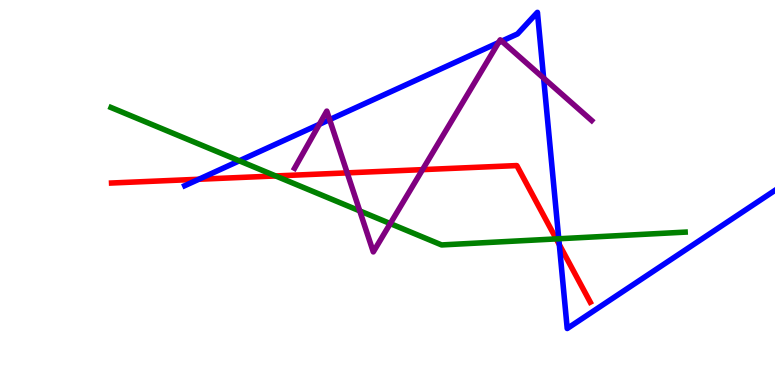[{'lines': ['blue', 'red'], 'intersections': [{'x': 2.57, 'y': 5.34}, {'x': 7.22, 'y': 3.65}]}, {'lines': ['green', 'red'], 'intersections': [{'x': 3.56, 'y': 5.43}, {'x': 7.18, 'y': 3.79}]}, {'lines': ['purple', 'red'], 'intersections': [{'x': 4.48, 'y': 5.51}, {'x': 5.45, 'y': 5.59}]}, {'lines': ['blue', 'green'], 'intersections': [{'x': 3.09, 'y': 5.82}, {'x': 7.21, 'y': 3.8}]}, {'lines': ['blue', 'purple'], 'intersections': [{'x': 4.12, 'y': 6.77}, {'x': 4.25, 'y': 6.89}, {'x': 6.43, 'y': 8.89}, {'x': 6.47, 'y': 8.93}, {'x': 7.01, 'y': 7.97}]}, {'lines': ['green', 'purple'], 'intersections': [{'x': 4.64, 'y': 4.52}, {'x': 5.04, 'y': 4.19}]}]